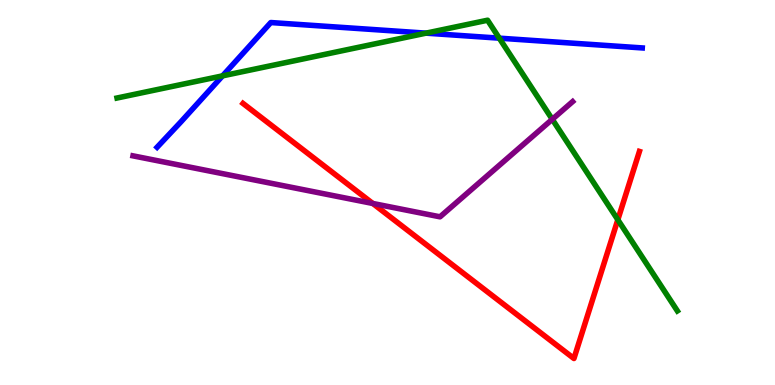[{'lines': ['blue', 'red'], 'intersections': []}, {'lines': ['green', 'red'], 'intersections': [{'x': 7.97, 'y': 4.29}]}, {'lines': ['purple', 'red'], 'intersections': [{'x': 4.81, 'y': 4.72}]}, {'lines': ['blue', 'green'], 'intersections': [{'x': 2.87, 'y': 8.03}, {'x': 5.5, 'y': 9.14}, {'x': 6.44, 'y': 9.01}]}, {'lines': ['blue', 'purple'], 'intersections': []}, {'lines': ['green', 'purple'], 'intersections': [{'x': 7.13, 'y': 6.9}]}]